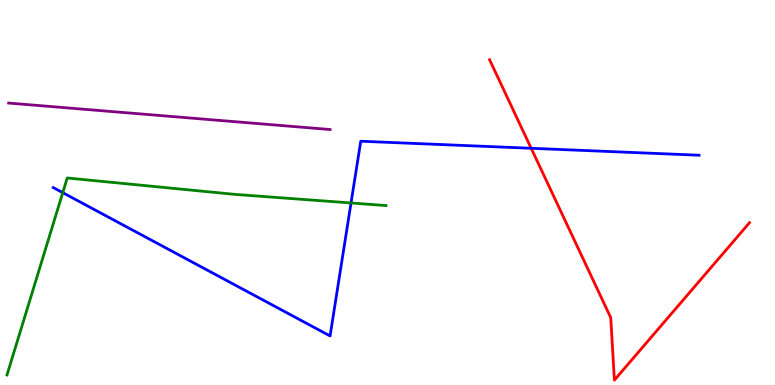[{'lines': ['blue', 'red'], 'intersections': [{'x': 6.85, 'y': 6.15}]}, {'lines': ['green', 'red'], 'intersections': []}, {'lines': ['purple', 'red'], 'intersections': []}, {'lines': ['blue', 'green'], 'intersections': [{'x': 0.81, 'y': 5.0}, {'x': 4.53, 'y': 4.73}]}, {'lines': ['blue', 'purple'], 'intersections': []}, {'lines': ['green', 'purple'], 'intersections': []}]